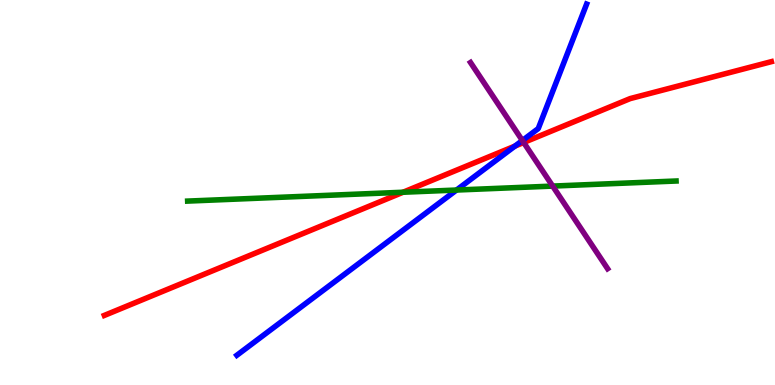[{'lines': ['blue', 'red'], 'intersections': [{'x': 6.64, 'y': 6.2}]}, {'lines': ['green', 'red'], 'intersections': [{'x': 5.2, 'y': 5.01}]}, {'lines': ['purple', 'red'], 'intersections': [{'x': 6.76, 'y': 6.3}]}, {'lines': ['blue', 'green'], 'intersections': [{'x': 5.89, 'y': 5.06}]}, {'lines': ['blue', 'purple'], 'intersections': [{'x': 6.74, 'y': 6.35}]}, {'lines': ['green', 'purple'], 'intersections': [{'x': 7.13, 'y': 5.17}]}]